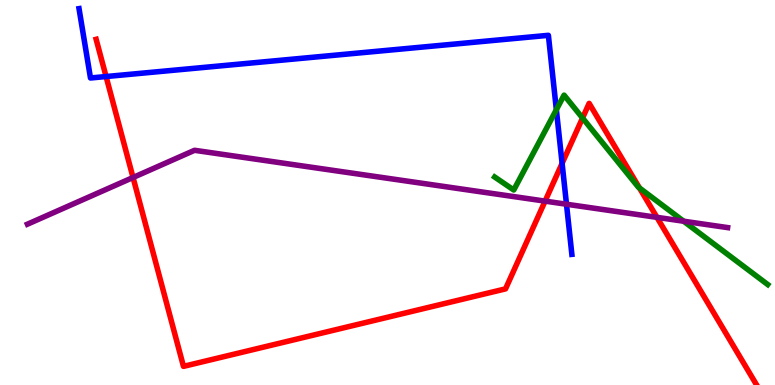[{'lines': ['blue', 'red'], 'intersections': [{'x': 1.37, 'y': 8.01}, {'x': 7.25, 'y': 5.76}]}, {'lines': ['green', 'red'], 'intersections': [{'x': 7.52, 'y': 6.93}, {'x': 8.25, 'y': 5.12}]}, {'lines': ['purple', 'red'], 'intersections': [{'x': 1.72, 'y': 5.39}, {'x': 7.03, 'y': 4.78}, {'x': 8.48, 'y': 4.35}]}, {'lines': ['blue', 'green'], 'intersections': [{'x': 7.18, 'y': 7.15}]}, {'lines': ['blue', 'purple'], 'intersections': [{'x': 7.31, 'y': 4.7}]}, {'lines': ['green', 'purple'], 'intersections': [{'x': 8.82, 'y': 4.25}]}]